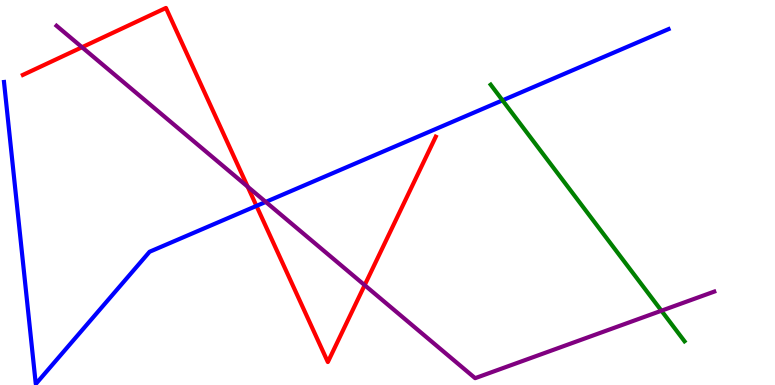[{'lines': ['blue', 'red'], 'intersections': [{'x': 3.31, 'y': 4.65}]}, {'lines': ['green', 'red'], 'intersections': []}, {'lines': ['purple', 'red'], 'intersections': [{'x': 1.06, 'y': 8.77}, {'x': 3.2, 'y': 5.15}, {'x': 4.71, 'y': 2.59}]}, {'lines': ['blue', 'green'], 'intersections': [{'x': 6.48, 'y': 7.39}]}, {'lines': ['blue', 'purple'], 'intersections': [{'x': 3.43, 'y': 4.76}]}, {'lines': ['green', 'purple'], 'intersections': [{'x': 8.53, 'y': 1.93}]}]